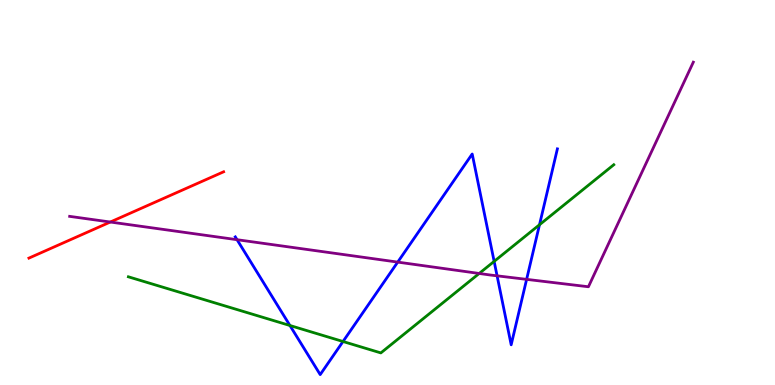[{'lines': ['blue', 'red'], 'intersections': []}, {'lines': ['green', 'red'], 'intersections': []}, {'lines': ['purple', 'red'], 'intersections': [{'x': 1.42, 'y': 4.23}]}, {'lines': ['blue', 'green'], 'intersections': [{'x': 3.74, 'y': 1.55}, {'x': 4.43, 'y': 1.13}, {'x': 6.38, 'y': 3.21}, {'x': 6.96, 'y': 4.16}]}, {'lines': ['blue', 'purple'], 'intersections': [{'x': 3.06, 'y': 3.77}, {'x': 5.13, 'y': 3.19}, {'x': 6.41, 'y': 2.84}, {'x': 6.8, 'y': 2.74}]}, {'lines': ['green', 'purple'], 'intersections': [{'x': 6.18, 'y': 2.9}]}]